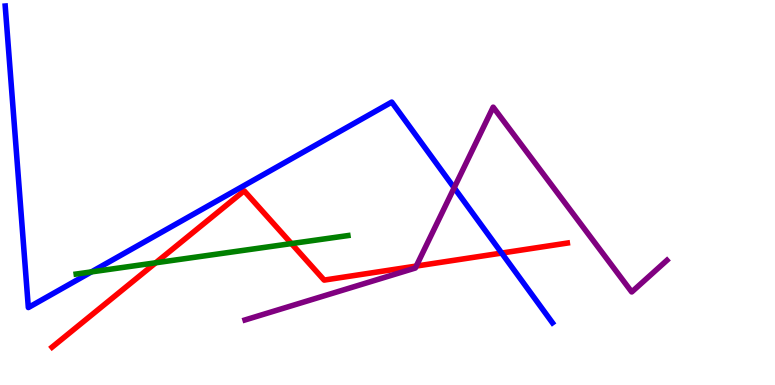[{'lines': ['blue', 'red'], 'intersections': [{'x': 6.47, 'y': 3.43}]}, {'lines': ['green', 'red'], 'intersections': [{'x': 2.01, 'y': 3.17}, {'x': 3.76, 'y': 3.67}]}, {'lines': ['purple', 'red'], 'intersections': [{'x': 5.37, 'y': 3.09}]}, {'lines': ['blue', 'green'], 'intersections': [{'x': 1.18, 'y': 2.94}]}, {'lines': ['blue', 'purple'], 'intersections': [{'x': 5.86, 'y': 5.12}]}, {'lines': ['green', 'purple'], 'intersections': []}]